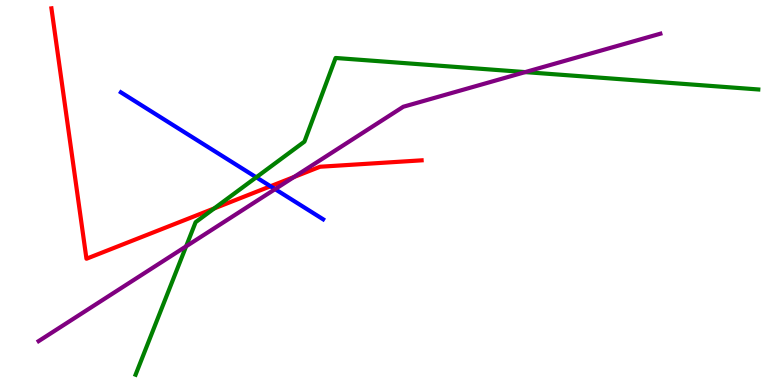[{'lines': ['blue', 'red'], 'intersections': [{'x': 3.49, 'y': 5.16}]}, {'lines': ['green', 'red'], 'intersections': [{'x': 2.76, 'y': 4.59}]}, {'lines': ['purple', 'red'], 'intersections': [{'x': 3.79, 'y': 5.4}]}, {'lines': ['blue', 'green'], 'intersections': [{'x': 3.31, 'y': 5.39}]}, {'lines': ['blue', 'purple'], 'intersections': [{'x': 3.55, 'y': 5.09}]}, {'lines': ['green', 'purple'], 'intersections': [{'x': 2.4, 'y': 3.6}, {'x': 6.78, 'y': 8.13}]}]